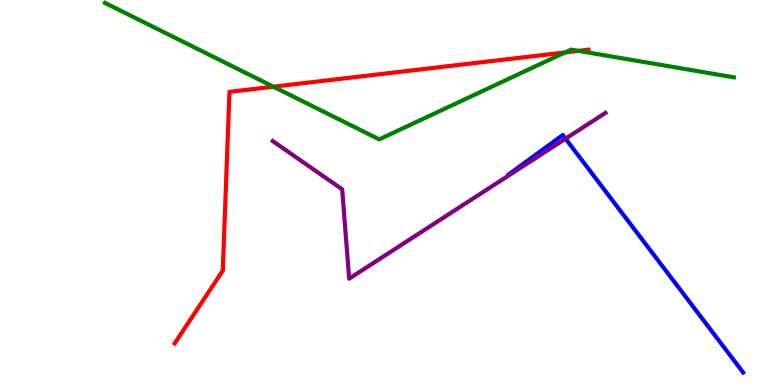[{'lines': ['blue', 'red'], 'intersections': []}, {'lines': ['green', 'red'], 'intersections': [{'x': 3.53, 'y': 7.75}, {'x': 7.29, 'y': 8.64}, {'x': 7.46, 'y': 8.68}]}, {'lines': ['purple', 'red'], 'intersections': []}, {'lines': ['blue', 'green'], 'intersections': []}, {'lines': ['blue', 'purple'], 'intersections': [{'x': 7.3, 'y': 6.4}]}, {'lines': ['green', 'purple'], 'intersections': []}]